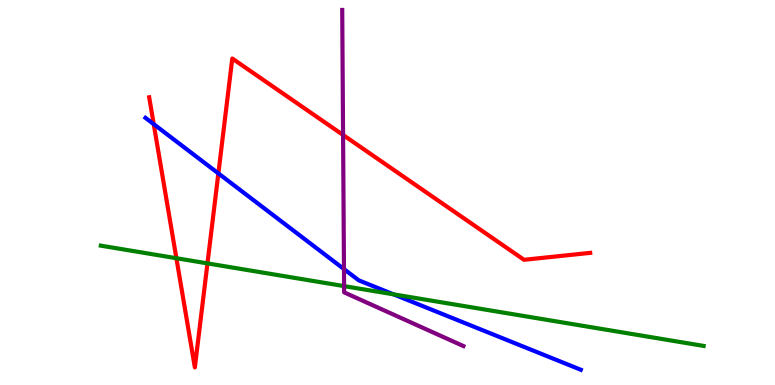[{'lines': ['blue', 'red'], 'intersections': [{'x': 1.98, 'y': 6.78}, {'x': 2.82, 'y': 5.5}]}, {'lines': ['green', 'red'], 'intersections': [{'x': 2.28, 'y': 3.29}, {'x': 2.68, 'y': 3.16}]}, {'lines': ['purple', 'red'], 'intersections': [{'x': 4.43, 'y': 6.49}]}, {'lines': ['blue', 'green'], 'intersections': [{'x': 5.08, 'y': 2.35}]}, {'lines': ['blue', 'purple'], 'intersections': [{'x': 4.44, 'y': 3.01}]}, {'lines': ['green', 'purple'], 'intersections': [{'x': 4.44, 'y': 2.57}]}]